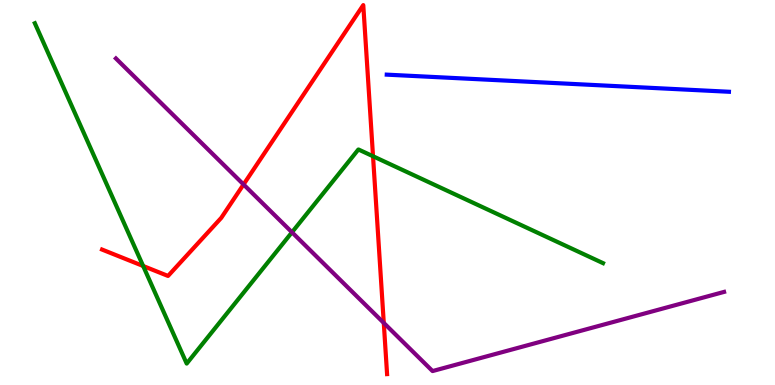[{'lines': ['blue', 'red'], 'intersections': []}, {'lines': ['green', 'red'], 'intersections': [{'x': 1.85, 'y': 3.09}, {'x': 4.81, 'y': 5.94}]}, {'lines': ['purple', 'red'], 'intersections': [{'x': 3.14, 'y': 5.21}, {'x': 4.95, 'y': 1.61}]}, {'lines': ['blue', 'green'], 'intersections': []}, {'lines': ['blue', 'purple'], 'intersections': []}, {'lines': ['green', 'purple'], 'intersections': [{'x': 3.77, 'y': 3.97}]}]